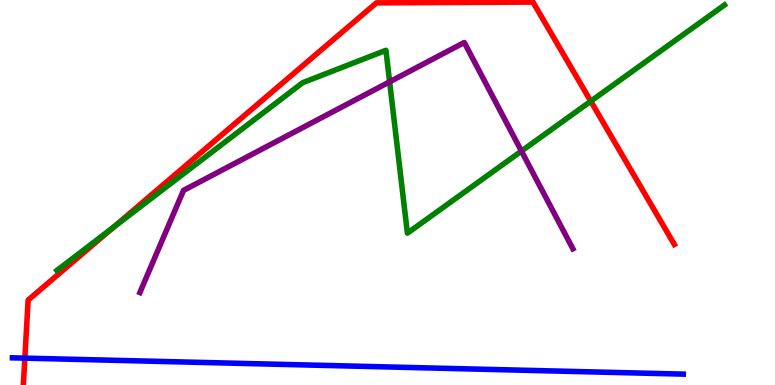[{'lines': ['blue', 'red'], 'intersections': [{'x': 0.321, 'y': 0.698}]}, {'lines': ['green', 'red'], 'intersections': [{'x': 1.47, 'y': 4.1}, {'x': 7.62, 'y': 7.37}]}, {'lines': ['purple', 'red'], 'intersections': []}, {'lines': ['blue', 'green'], 'intersections': []}, {'lines': ['blue', 'purple'], 'intersections': []}, {'lines': ['green', 'purple'], 'intersections': [{'x': 5.03, 'y': 7.87}, {'x': 6.73, 'y': 6.08}]}]